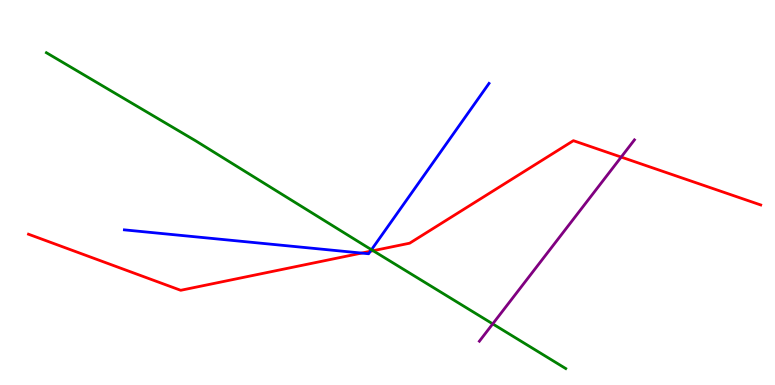[{'lines': ['blue', 'red'], 'intersections': [{'x': 4.67, 'y': 3.43}, {'x': 4.78, 'y': 3.47}]}, {'lines': ['green', 'red'], 'intersections': [{'x': 4.81, 'y': 3.49}]}, {'lines': ['purple', 'red'], 'intersections': [{'x': 8.02, 'y': 5.92}]}, {'lines': ['blue', 'green'], 'intersections': [{'x': 4.79, 'y': 3.51}]}, {'lines': ['blue', 'purple'], 'intersections': []}, {'lines': ['green', 'purple'], 'intersections': [{'x': 6.36, 'y': 1.59}]}]